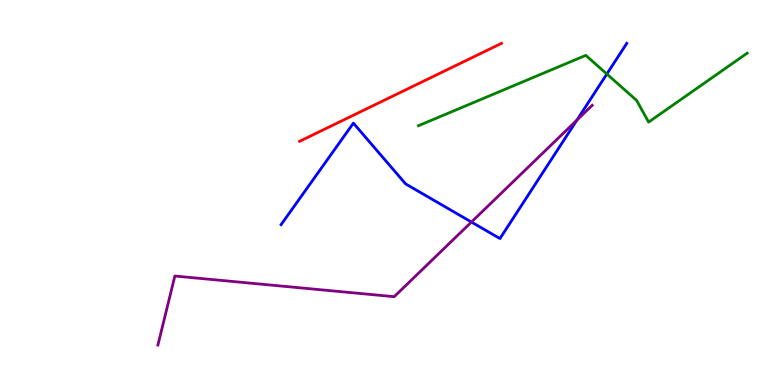[{'lines': ['blue', 'red'], 'intersections': []}, {'lines': ['green', 'red'], 'intersections': []}, {'lines': ['purple', 'red'], 'intersections': []}, {'lines': ['blue', 'green'], 'intersections': [{'x': 7.83, 'y': 8.08}]}, {'lines': ['blue', 'purple'], 'intersections': [{'x': 6.08, 'y': 4.23}, {'x': 7.44, 'y': 6.88}]}, {'lines': ['green', 'purple'], 'intersections': []}]